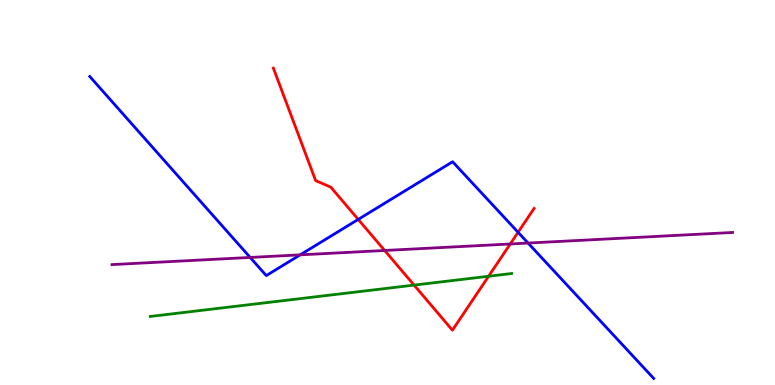[{'lines': ['blue', 'red'], 'intersections': [{'x': 4.62, 'y': 4.3}, {'x': 6.68, 'y': 3.97}]}, {'lines': ['green', 'red'], 'intersections': [{'x': 5.34, 'y': 2.59}, {'x': 6.3, 'y': 2.82}]}, {'lines': ['purple', 'red'], 'intersections': [{'x': 4.96, 'y': 3.49}, {'x': 6.58, 'y': 3.66}]}, {'lines': ['blue', 'green'], 'intersections': []}, {'lines': ['blue', 'purple'], 'intersections': [{'x': 3.23, 'y': 3.31}, {'x': 3.87, 'y': 3.38}, {'x': 6.81, 'y': 3.69}]}, {'lines': ['green', 'purple'], 'intersections': []}]